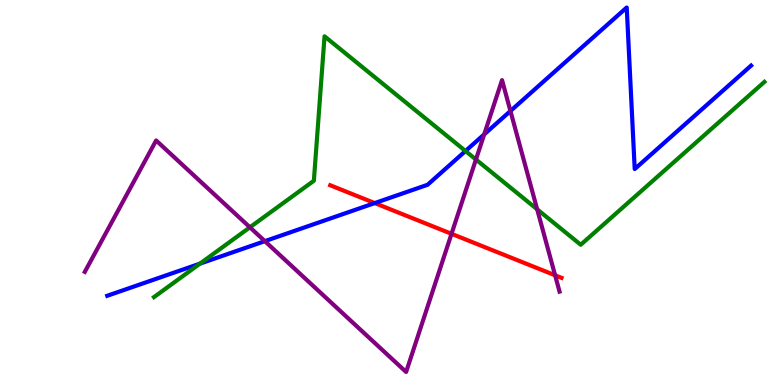[{'lines': ['blue', 'red'], 'intersections': [{'x': 4.84, 'y': 4.73}]}, {'lines': ['green', 'red'], 'intersections': []}, {'lines': ['purple', 'red'], 'intersections': [{'x': 5.83, 'y': 3.93}, {'x': 7.16, 'y': 2.85}]}, {'lines': ['blue', 'green'], 'intersections': [{'x': 2.58, 'y': 3.15}, {'x': 6.01, 'y': 6.08}]}, {'lines': ['blue', 'purple'], 'intersections': [{'x': 3.42, 'y': 3.74}, {'x': 6.25, 'y': 6.51}, {'x': 6.59, 'y': 7.12}]}, {'lines': ['green', 'purple'], 'intersections': [{'x': 3.22, 'y': 4.1}, {'x': 6.14, 'y': 5.86}, {'x': 6.93, 'y': 4.56}]}]